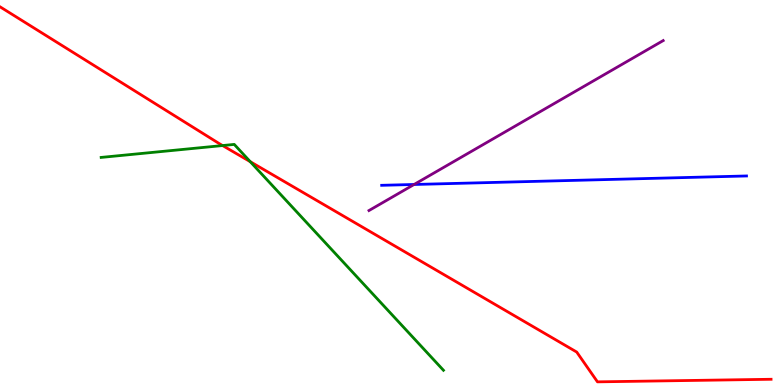[{'lines': ['blue', 'red'], 'intersections': []}, {'lines': ['green', 'red'], 'intersections': [{'x': 2.87, 'y': 6.22}, {'x': 3.23, 'y': 5.8}]}, {'lines': ['purple', 'red'], 'intersections': []}, {'lines': ['blue', 'green'], 'intersections': []}, {'lines': ['blue', 'purple'], 'intersections': [{'x': 5.34, 'y': 5.21}]}, {'lines': ['green', 'purple'], 'intersections': []}]